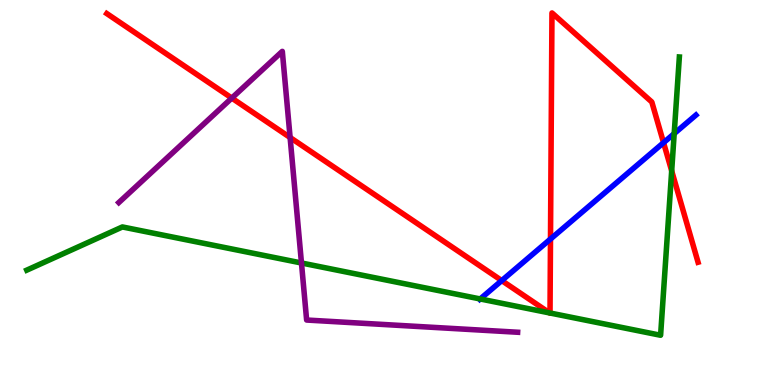[{'lines': ['blue', 'red'], 'intersections': [{'x': 6.47, 'y': 2.71}, {'x': 7.1, 'y': 3.79}, {'x': 8.56, 'y': 6.29}]}, {'lines': ['green', 'red'], 'intersections': [{'x': 7.09, 'y': 1.87}, {'x': 7.1, 'y': 1.87}, {'x': 8.67, 'y': 5.56}]}, {'lines': ['purple', 'red'], 'intersections': [{'x': 2.99, 'y': 7.45}, {'x': 3.74, 'y': 6.43}]}, {'lines': ['blue', 'green'], 'intersections': [{'x': 6.2, 'y': 2.23}, {'x': 8.7, 'y': 6.53}]}, {'lines': ['blue', 'purple'], 'intersections': []}, {'lines': ['green', 'purple'], 'intersections': [{'x': 3.89, 'y': 3.17}]}]